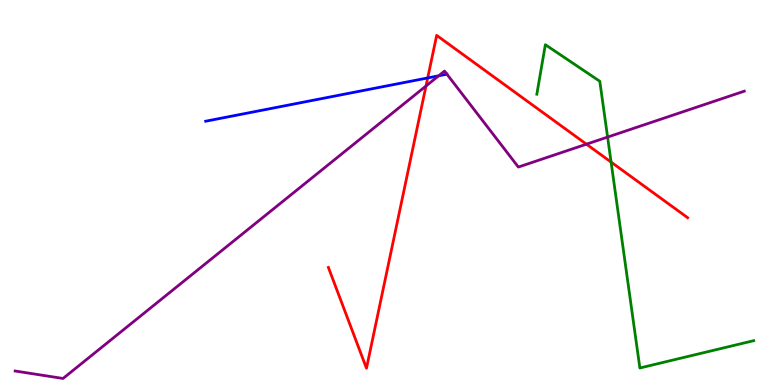[{'lines': ['blue', 'red'], 'intersections': [{'x': 5.52, 'y': 7.98}]}, {'lines': ['green', 'red'], 'intersections': [{'x': 7.89, 'y': 5.79}]}, {'lines': ['purple', 'red'], 'intersections': [{'x': 5.5, 'y': 7.77}, {'x': 7.57, 'y': 6.25}]}, {'lines': ['blue', 'green'], 'intersections': []}, {'lines': ['blue', 'purple'], 'intersections': [{'x': 5.66, 'y': 8.03}, {'x': 5.77, 'y': 8.07}]}, {'lines': ['green', 'purple'], 'intersections': [{'x': 7.84, 'y': 6.44}]}]